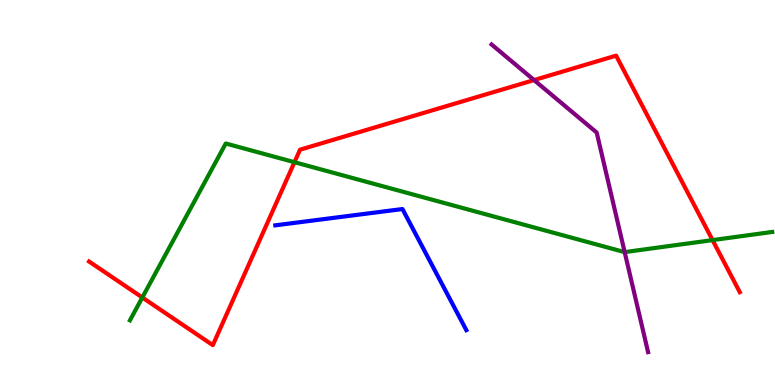[{'lines': ['blue', 'red'], 'intersections': []}, {'lines': ['green', 'red'], 'intersections': [{'x': 1.84, 'y': 2.27}, {'x': 3.8, 'y': 5.79}, {'x': 9.19, 'y': 3.76}]}, {'lines': ['purple', 'red'], 'intersections': [{'x': 6.89, 'y': 7.92}]}, {'lines': ['blue', 'green'], 'intersections': []}, {'lines': ['blue', 'purple'], 'intersections': []}, {'lines': ['green', 'purple'], 'intersections': [{'x': 8.06, 'y': 3.45}]}]